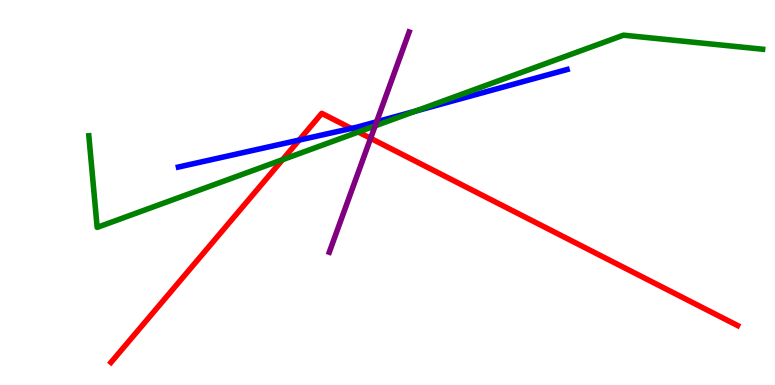[{'lines': ['blue', 'red'], 'intersections': [{'x': 3.86, 'y': 6.36}, {'x': 4.53, 'y': 6.66}]}, {'lines': ['green', 'red'], 'intersections': [{'x': 3.65, 'y': 5.85}, {'x': 4.62, 'y': 6.57}]}, {'lines': ['purple', 'red'], 'intersections': [{'x': 4.78, 'y': 6.41}]}, {'lines': ['blue', 'green'], 'intersections': [{'x': 5.36, 'y': 7.11}]}, {'lines': ['blue', 'purple'], 'intersections': [{'x': 4.86, 'y': 6.84}]}, {'lines': ['green', 'purple'], 'intersections': [{'x': 4.84, 'y': 6.73}]}]